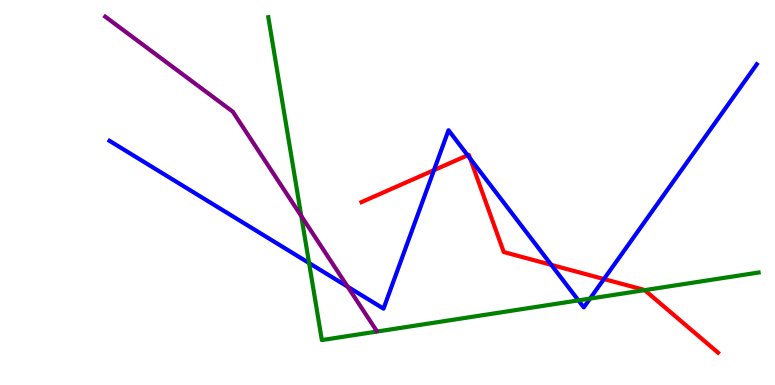[{'lines': ['blue', 'red'], 'intersections': [{'x': 5.6, 'y': 5.58}, {'x': 6.03, 'y': 5.97}, {'x': 6.07, 'y': 5.88}, {'x': 7.11, 'y': 3.12}, {'x': 7.79, 'y': 2.75}]}, {'lines': ['green', 'red'], 'intersections': [{'x': 8.32, 'y': 2.46}]}, {'lines': ['purple', 'red'], 'intersections': []}, {'lines': ['blue', 'green'], 'intersections': [{'x': 3.99, 'y': 3.17}, {'x': 7.46, 'y': 2.2}, {'x': 7.61, 'y': 2.24}]}, {'lines': ['blue', 'purple'], 'intersections': [{'x': 4.49, 'y': 2.55}]}, {'lines': ['green', 'purple'], 'intersections': [{'x': 3.89, 'y': 4.39}]}]